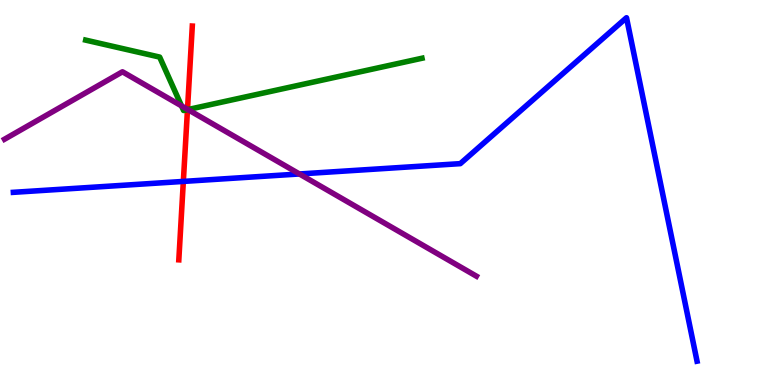[{'lines': ['blue', 'red'], 'intersections': [{'x': 2.37, 'y': 5.29}]}, {'lines': ['green', 'red'], 'intersections': [{'x': 2.42, 'y': 7.15}]}, {'lines': ['purple', 'red'], 'intersections': [{'x': 2.42, 'y': 7.16}]}, {'lines': ['blue', 'green'], 'intersections': []}, {'lines': ['blue', 'purple'], 'intersections': [{'x': 3.86, 'y': 5.48}]}, {'lines': ['green', 'purple'], 'intersections': [{'x': 2.34, 'y': 7.25}, {'x': 2.42, 'y': 7.15}]}]